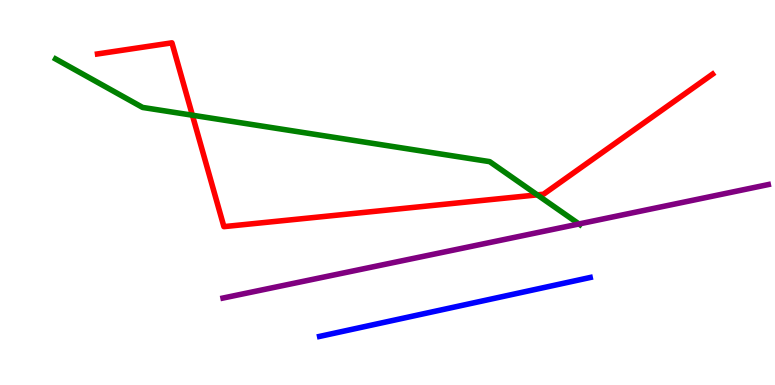[{'lines': ['blue', 'red'], 'intersections': []}, {'lines': ['green', 'red'], 'intersections': [{'x': 2.48, 'y': 7.01}, {'x': 6.93, 'y': 4.94}]}, {'lines': ['purple', 'red'], 'intersections': []}, {'lines': ['blue', 'green'], 'intersections': []}, {'lines': ['blue', 'purple'], 'intersections': []}, {'lines': ['green', 'purple'], 'intersections': [{'x': 7.47, 'y': 4.18}]}]